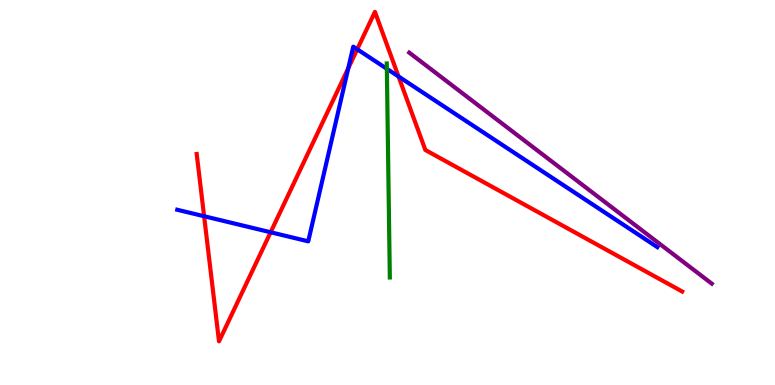[{'lines': ['blue', 'red'], 'intersections': [{'x': 2.63, 'y': 4.38}, {'x': 3.49, 'y': 3.97}, {'x': 4.49, 'y': 8.23}, {'x': 4.61, 'y': 8.72}, {'x': 5.14, 'y': 8.01}]}, {'lines': ['green', 'red'], 'intersections': []}, {'lines': ['purple', 'red'], 'intersections': []}, {'lines': ['blue', 'green'], 'intersections': [{'x': 4.99, 'y': 8.21}]}, {'lines': ['blue', 'purple'], 'intersections': []}, {'lines': ['green', 'purple'], 'intersections': []}]